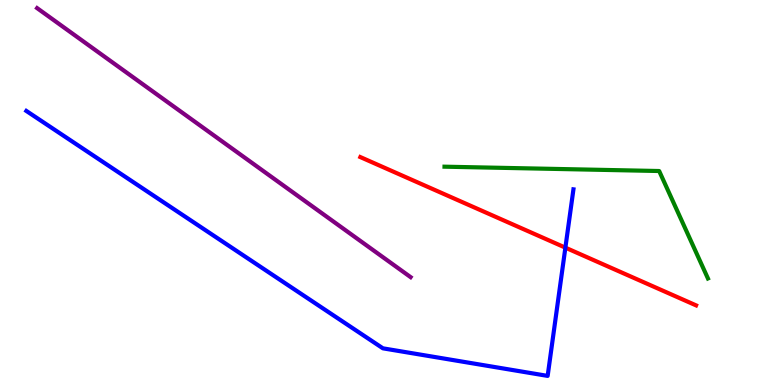[{'lines': ['blue', 'red'], 'intersections': [{'x': 7.3, 'y': 3.57}]}, {'lines': ['green', 'red'], 'intersections': []}, {'lines': ['purple', 'red'], 'intersections': []}, {'lines': ['blue', 'green'], 'intersections': []}, {'lines': ['blue', 'purple'], 'intersections': []}, {'lines': ['green', 'purple'], 'intersections': []}]